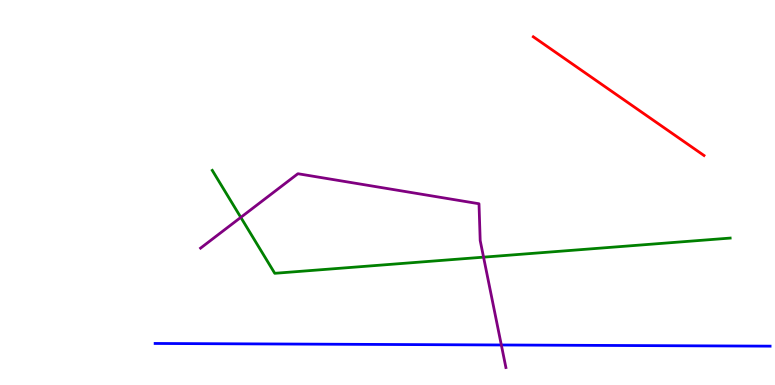[{'lines': ['blue', 'red'], 'intersections': []}, {'lines': ['green', 'red'], 'intersections': []}, {'lines': ['purple', 'red'], 'intersections': []}, {'lines': ['blue', 'green'], 'intersections': []}, {'lines': ['blue', 'purple'], 'intersections': [{'x': 6.47, 'y': 1.04}]}, {'lines': ['green', 'purple'], 'intersections': [{'x': 3.11, 'y': 4.35}, {'x': 6.24, 'y': 3.32}]}]